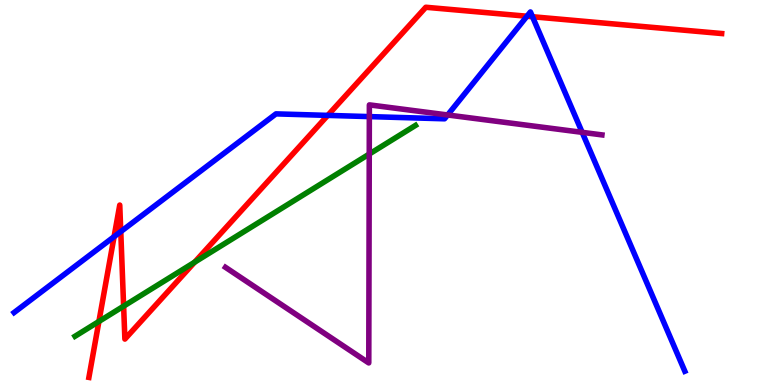[{'lines': ['blue', 'red'], 'intersections': [{'x': 1.47, 'y': 3.85}, {'x': 1.56, 'y': 3.98}, {'x': 4.23, 'y': 7.0}, {'x': 6.8, 'y': 9.58}, {'x': 6.87, 'y': 9.57}]}, {'lines': ['green', 'red'], 'intersections': [{'x': 1.28, 'y': 1.65}, {'x': 1.6, 'y': 2.05}, {'x': 2.51, 'y': 3.19}]}, {'lines': ['purple', 'red'], 'intersections': []}, {'lines': ['blue', 'green'], 'intersections': []}, {'lines': ['blue', 'purple'], 'intersections': [{'x': 4.77, 'y': 6.97}, {'x': 5.78, 'y': 7.01}, {'x': 7.51, 'y': 6.56}]}, {'lines': ['green', 'purple'], 'intersections': [{'x': 4.76, 'y': 6.0}]}]